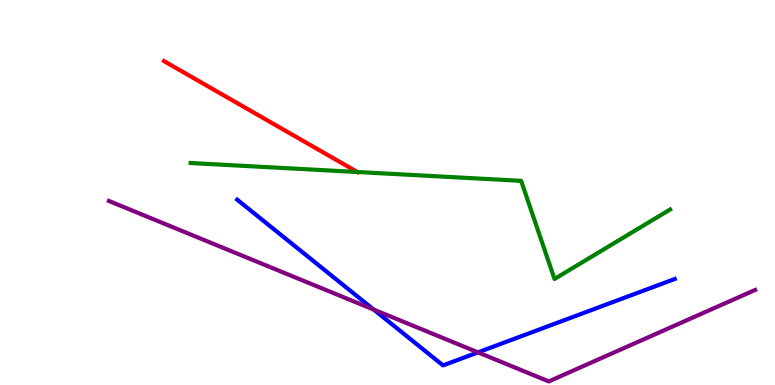[{'lines': ['blue', 'red'], 'intersections': []}, {'lines': ['green', 'red'], 'intersections': [{'x': 4.61, 'y': 5.53}]}, {'lines': ['purple', 'red'], 'intersections': []}, {'lines': ['blue', 'green'], 'intersections': []}, {'lines': ['blue', 'purple'], 'intersections': [{'x': 4.82, 'y': 1.96}, {'x': 6.17, 'y': 0.848}]}, {'lines': ['green', 'purple'], 'intersections': []}]